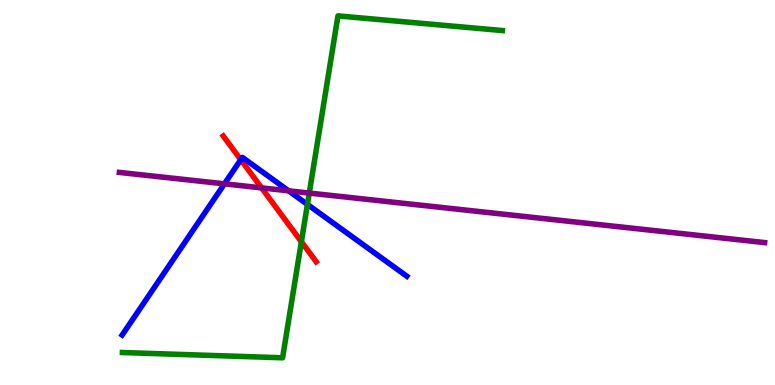[{'lines': ['blue', 'red'], 'intersections': [{'x': 3.11, 'y': 5.85}]}, {'lines': ['green', 'red'], 'intersections': [{'x': 3.89, 'y': 3.72}]}, {'lines': ['purple', 'red'], 'intersections': [{'x': 3.38, 'y': 5.12}]}, {'lines': ['blue', 'green'], 'intersections': [{'x': 3.97, 'y': 4.69}]}, {'lines': ['blue', 'purple'], 'intersections': [{'x': 2.9, 'y': 5.22}, {'x': 3.72, 'y': 5.04}]}, {'lines': ['green', 'purple'], 'intersections': [{'x': 3.99, 'y': 4.99}]}]